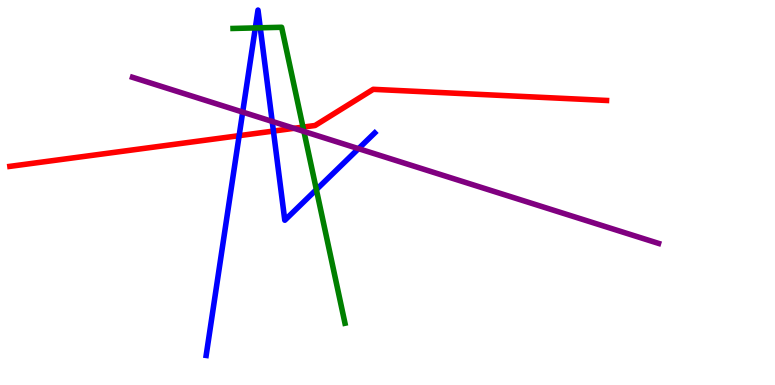[{'lines': ['blue', 'red'], 'intersections': [{'x': 3.09, 'y': 6.48}, {'x': 3.53, 'y': 6.6}]}, {'lines': ['green', 'red'], 'intersections': [{'x': 3.91, 'y': 6.7}]}, {'lines': ['purple', 'red'], 'intersections': [{'x': 3.79, 'y': 6.67}]}, {'lines': ['blue', 'green'], 'intersections': [{'x': 3.29, 'y': 9.27}, {'x': 3.36, 'y': 9.28}, {'x': 4.08, 'y': 5.08}]}, {'lines': ['blue', 'purple'], 'intersections': [{'x': 3.13, 'y': 7.09}, {'x': 3.51, 'y': 6.85}, {'x': 4.63, 'y': 6.14}]}, {'lines': ['green', 'purple'], 'intersections': [{'x': 3.92, 'y': 6.59}]}]